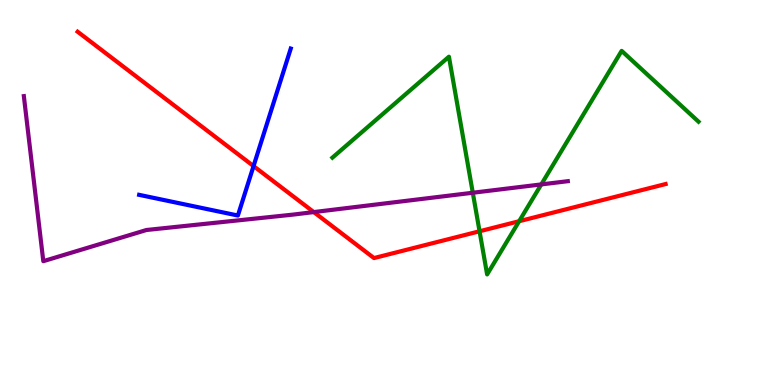[{'lines': ['blue', 'red'], 'intersections': [{'x': 3.27, 'y': 5.69}]}, {'lines': ['green', 'red'], 'intersections': [{'x': 6.19, 'y': 3.99}, {'x': 6.7, 'y': 4.25}]}, {'lines': ['purple', 'red'], 'intersections': [{'x': 4.05, 'y': 4.49}]}, {'lines': ['blue', 'green'], 'intersections': []}, {'lines': ['blue', 'purple'], 'intersections': []}, {'lines': ['green', 'purple'], 'intersections': [{'x': 6.1, 'y': 4.99}, {'x': 6.98, 'y': 5.21}]}]